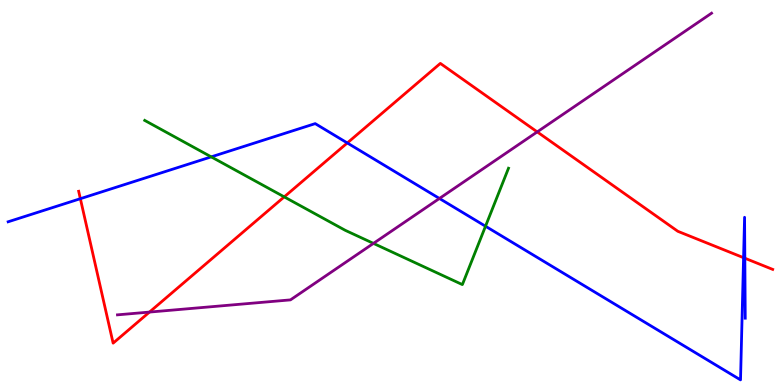[{'lines': ['blue', 'red'], 'intersections': [{'x': 1.04, 'y': 4.84}, {'x': 4.48, 'y': 6.29}, {'x': 9.59, 'y': 3.31}, {'x': 9.61, 'y': 3.29}]}, {'lines': ['green', 'red'], 'intersections': [{'x': 3.67, 'y': 4.89}]}, {'lines': ['purple', 'red'], 'intersections': [{'x': 1.93, 'y': 1.89}, {'x': 6.93, 'y': 6.57}]}, {'lines': ['blue', 'green'], 'intersections': [{'x': 2.73, 'y': 5.93}, {'x': 6.26, 'y': 4.12}]}, {'lines': ['blue', 'purple'], 'intersections': [{'x': 5.67, 'y': 4.84}]}, {'lines': ['green', 'purple'], 'intersections': [{'x': 4.82, 'y': 3.68}]}]